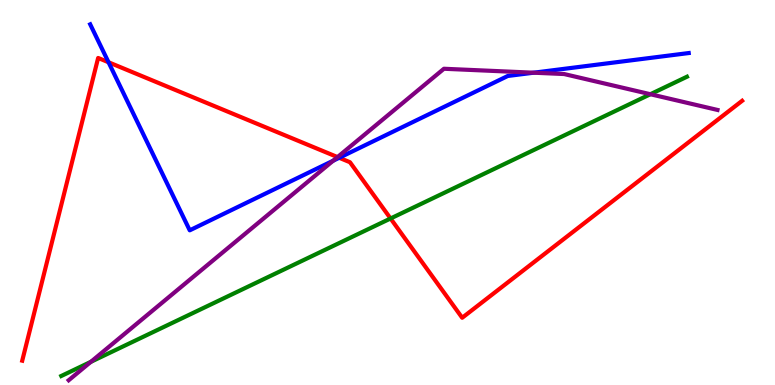[{'lines': ['blue', 'red'], 'intersections': [{'x': 1.4, 'y': 8.38}, {'x': 4.38, 'y': 5.9}]}, {'lines': ['green', 'red'], 'intersections': [{'x': 5.04, 'y': 4.32}]}, {'lines': ['purple', 'red'], 'intersections': [{'x': 4.36, 'y': 5.92}]}, {'lines': ['blue', 'green'], 'intersections': []}, {'lines': ['blue', 'purple'], 'intersections': [{'x': 4.3, 'y': 5.83}, {'x': 6.89, 'y': 8.11}]}, {'lines': ['green', 'purple'], 'intersections': [{'x': 1.17, 'y': 0.602}, {'x': 8.39, 'y': 7.55}]}]